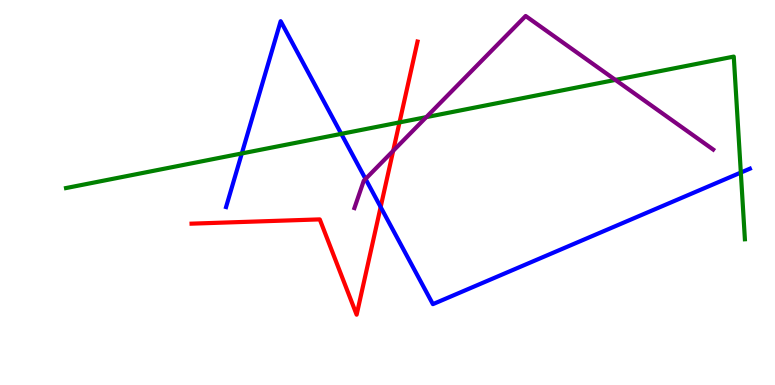[{'lines': ['blue', 'red'], 'intersections': [{'x': 4.91, 'y': 4.62}]}, {'lines': ['green', 'red'], 'intersections': [{'x': 5.15, 'y': 6.82}]}, {'lines': ['purple', 'red'], 'intersections': [{'x': 5.07, 'y': 6.08}]}, {'lines': ['blue', 'green'], 'intersections': [{'x': 3.12, 'y': 6.01}, {'x': 4.4, 'y': 6.52}, {'x': 9.56, 'y': 5.52}]}, {'lines': ['blue', 'purple'], 'intersections': [{'x': 4.72, 'y': 5.35}]}, {'lines': ['green', 'purple'], 'intersections': [{'x': 5.5, 'y': 6.96}, {'x': 7.94, 'y': 7.92}]}]